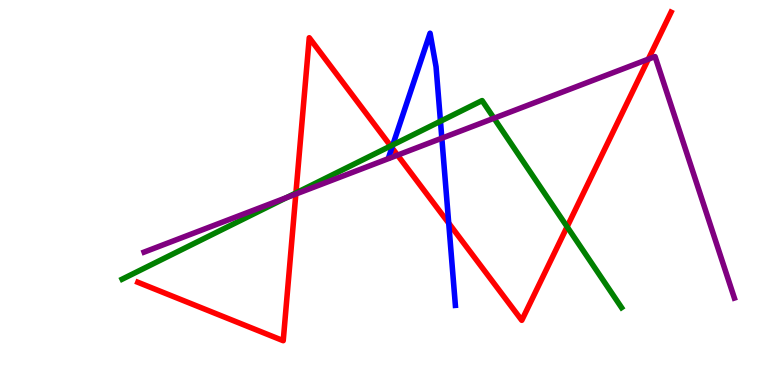[{'lines': ['blue', 'red'], 'intersections': [{'x': 5.06, 'y': 6.17}, {'x': 5.79, 'y': 4.2}]}, {'lines': ['green', 'red'], 'intersections': [{'x': 3.82, 'y': 4.99}, {'x': 5.04, 'y': 6.21}, {'x': 7.32, 'y': 4.11}]}, {'lines': ['purple', 'red'], 'intersections': [{'x': 3.82, 'y': 4.96}, {'x': 5.13, 'y': 5.97}, {'x': 8.37, 'y': 8.46}]}, {'lines': ['blue', 'green'], 'intersections': [{'x': 5.07, 'y': 6.24}, {'x': 5.68, 'y': 6.85}]}, {'lines': ['blue', 'purple'], 'intersections': [{'x': 5.7, 'y': 6.41}]}, {'lines': ['green', 'purple'], 'intersections': [{'x': 3.7, 'y': 4.87}, {'x': 6.37, 'y': 6.93}]}]